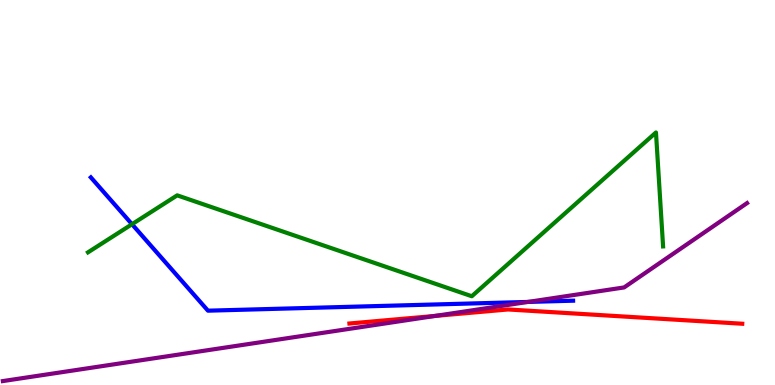[{'lines': ['blue', 'red'], 'intersections': []}, {'lines': ['green', 'red'], 'intersections': []}, {'lines': ['purple', 'red'], 'intersections': [{'x': 5.61, 'y': 1.79}]}, {'lines': ['blue', 'green'], 'intersections': [{'x': 1.7, 'y': 4.18}]}, {'lines': ['blue', 'purple'], 'intersections': [{'x': 6.81, 'y': 2.16}]}, {'lines': ['green', 'purple'], 'intersections': []}]